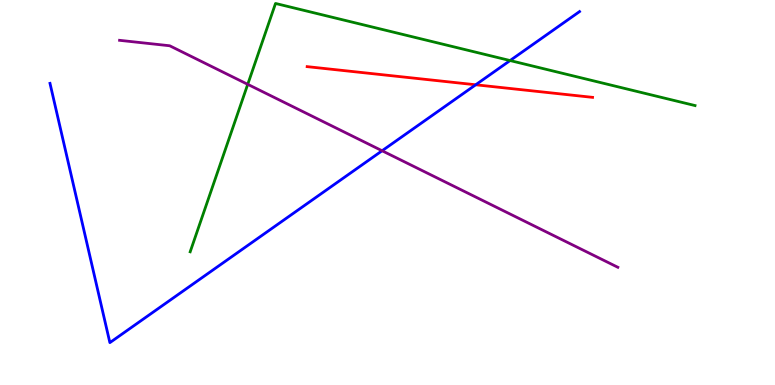[{'lines': ['blue', 'red'], 'intersections': [{'x': 6.14, 'y': 7.8}]}, {'lines': ['green', 'red'], 'intersections': []}, {'lines': ['purple', 'red'], 'intersections': []}, {'lines': ['blue', 'green'], 'intersections': [{'x': 6.58, 'y': 8.43}]}, {'lines': ['blue', 'purple'], 'intersections': [{'x': 4.93, 'y': 6.08}]}, {'lines': ['green', 'purple'], 'intersections': [{'x': 3.2, 'y': 7.81}]}]